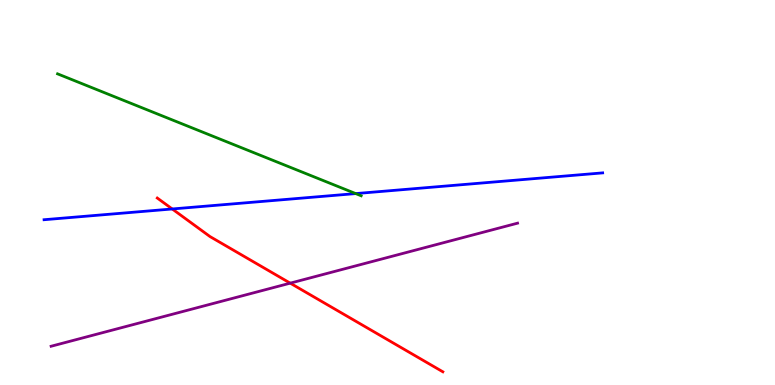[{'lines': ['blue', 'red'], 'intersections': [{'x': 2.22, 'y': 4.57}]}, {'lines': ['green', 'red'], 'intersections': []}, {'lines': ['purple', 'red'], 'intersections': [{'x': 3.74, 'y': 2.65}]}, {'lines': ['blue', 'green'], 'intersections': [{'x': 4.59, 'y': 4.97}]}, {'lines': ['blue', 'purple'], 'intersections': []}, {'lines': ['green', 'purple'], 'intersections': []}]